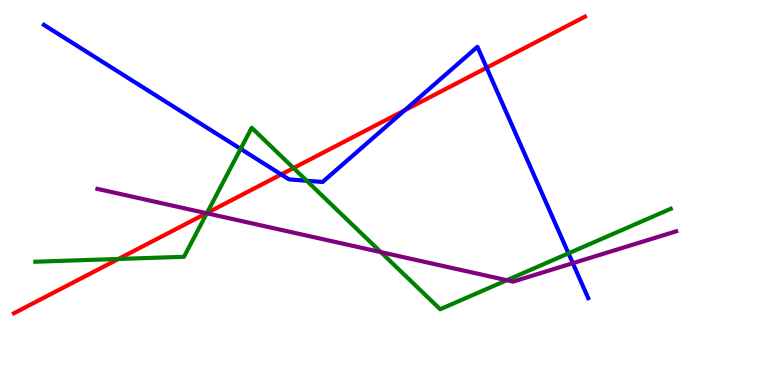[{'lines': ['blue', 'red'], 'intersections': [{'x': 3.63, 'y': 5.47}, {'x': 5.22, 'y': 7.14}, {'x': 6.28, 'y': 8.24}]}, {'lines': ['green', 'red'], 'intersections': [{'x': 1.53, 'y': 3.27}, {'x': 2.67, 'y': 4.47}, {'x': 3.79, 'y': 5.64}]}, {'lines': ['purple', 'red'], 'intersections': [{'x': 2.66, 'y': 4.46}]}, {'lines': ['blue', 'green'], 'intersections': [{'x': 3.1, 'y': 6.13}, {'x': 3.96, 'y': 5.31}, {'x': 7.34, 'y': 3.42}]}, {'lines': ['blue', 'purple'], 'intersections': [{'x': 7.39, 'y': 3.16}]}, {'lines': ['green', 'purple'], 'intersections': [{'x': 2.67, 'y': 4.46}, {'x': 4.91, 'y': 3.45}, {'x': 6.54, 'y': 2.72}]}]